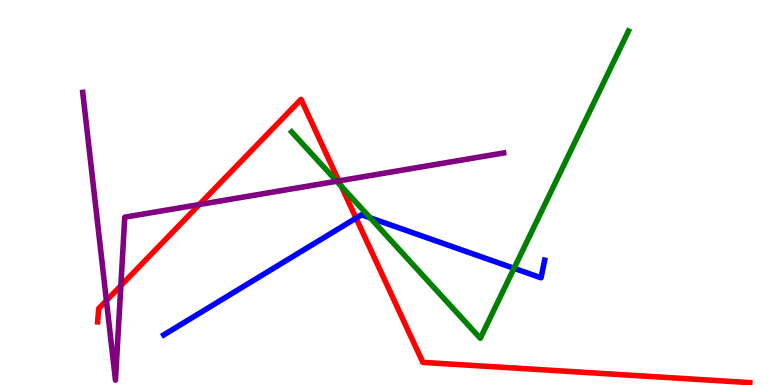[{'lines': ['blue', 'red'], 'intersections': [{'x': 4.59, 'y': 4.33}]}, {'lines': ['green', 'red'], 'intersections': [{'x': 4.4, 'y': 5.16}]}, {'lines': ['purple', 'red'], 'intersections': [{'x': 1.37, 'y': 2.19}, {'x': 1.56, 'y': 2.58}, {'x': 2.57, 'y': 4.69}, {'x': 4.37, 'y': 5.3}]}, {'lines': ['blue', 'green'], 'intersections': [{'x': 4.78, 'y': 4.34}, {'x': 6.63, 'y': 3.03}]}, {'lines': ['blue', 'purple'], 'intersections': []}, {'lines': ['green', 'purple'], 'intersections': [{'x': 4.35, 'y': 5.29}]}]